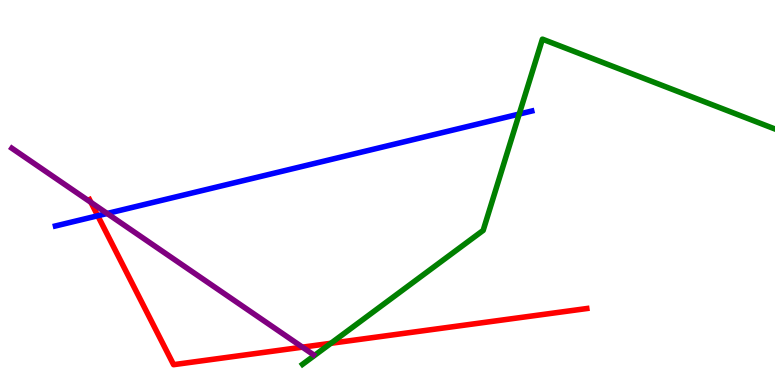[{'lines': ['blue', 'red'], 'intersections': [{'x': 1.26, 'y': 4.4}]}, {'lines': ['green', 'red'], 'intersections': [{'x': 4.27, 'y': 1.08}]}, {'lines': ['purple', 'red'], 'intersections': [{'x': 1.17, 'y': 4.74}, {'x': 3.9, 'y': 0.983}]}, {'lines': ['blue', 'green'], 'intersections': [{'x': 6.7, 'y': 7.04}]}, {'lines': ['blue', 'purple'], 'intersections': [{'x': 1.38, 'y': 4.45}]}, {'lines': ['green', 'purple'], 'intersections': []}]